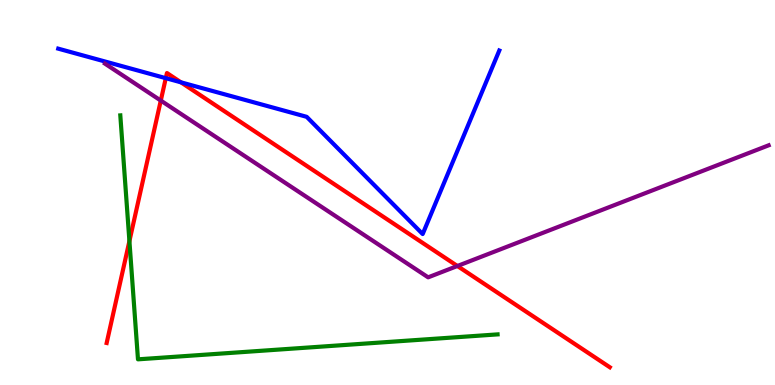[{'lines': ['blue', 'red'], 'intersections': [{'x': 2.14, 'y': 7.97}, {'x': 2.33, 'y': 7.86}]}, {'lines': ['green', 'red'], 'intersections': [{'x': 1.67, 'y': 3.74}]}, {'lines': ['purple', 'red'], 'intersections': [{'x': 2.07, 'y': 7.39}, {'x': 5.9, 'y': 3.09}]}, {'lines': ['blue', 'green'], 'intersections': []}, {'lines': ['blue', 'purple'], 'intersections': []}, {'lines': ['green', 'purple'], 'intersections': []}]